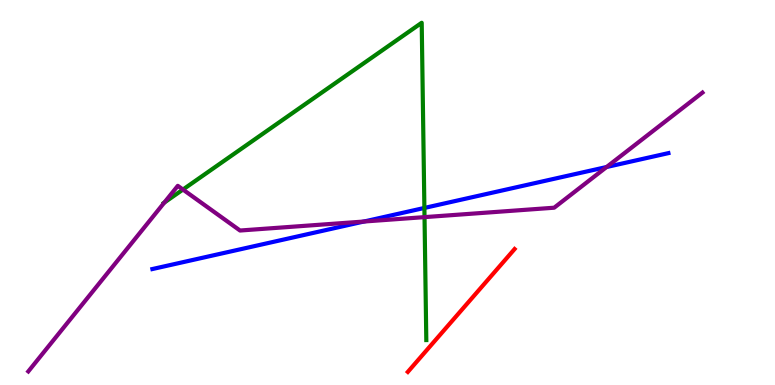[{'lines': ['blue', 'red'], 'intersections': []}, {'lines': ['green', 'red'], 'intersections': []}, {'lines': ['purple', 'red'], 'intersections': []}, {'lines': ['blue', 'green'], 'intersections': [{'x': 5.48, 'y': 4.6}]}, {'lines': ['blue', 'purple'], 'intersections': [{'x': 4.7, 'y': 4.25}, {'x': 7.83, 'y': 5.66}]}, {'lines': ['green', 'purple'], 'intersections': [{'x': 2.12, 'y': 4.74}, {'x': 2.36, 'y': 5.08}, {'x': 5.48, 'y': 4.36}]}]